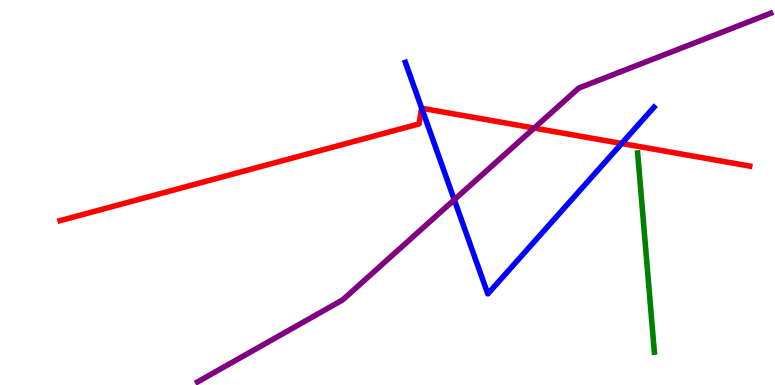[{'lines': ['blue', 'red'], 'intersections': [{'x': 5.44, 'y': 7.19}, {'x': 8.02, 'y': 6.27}]}, {'lines': ['green', 'red'], 'intersections': []}, {'lines': ['purple', 'red'], 'intersections': [{'x': 6.89, 'y': 6.67}]}, {'lines': ['blue', 'green'], 'intersections': []}, {'lines': ['blue', 'purple'], 'intersections': [{'x': 5.86, 'y': 4.81}]}, {'lines': ['green', 'purple'], 'intersections': []}]